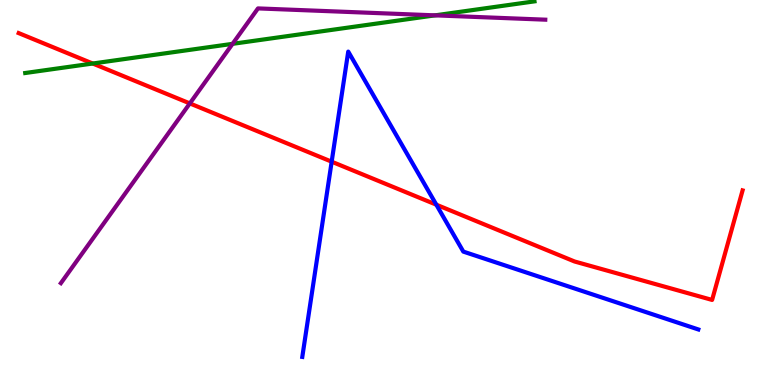[{'lines': ['blue', 'red'], 'intersections': [{'x': 4.28, 'y': 5.8}, {'x': 5.63, 'y': 4.68}]}, {'lines': ['green', 'red'], 'intersections': [{'x': 1.2, 'y': 8.35}]}, {'lines': ['purple', 'red'], 'intersections': [{'x': 2.45, 'y': 7.31}]}, {'lines': ['blue', 'green'], 'intersections': []}, {'lines': ['blue', 'purple'], 'intersections': []}, {'lines': ['green', 'purple'], 'intersections': [{'x': 3.0, 'y': 8.86}, {'x': 5.61, 'y': 9.6}]}]